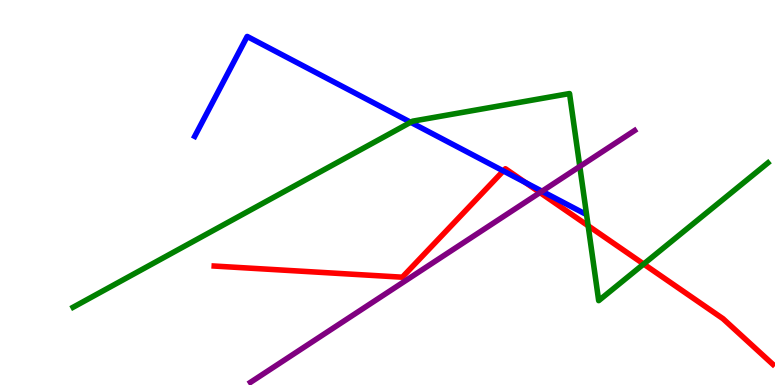[{'lines': ['blue', 'red'], 'intersections': [{'x': 6.49, 'y': 5.56}, {'x': 6.78, 'y': 5.26}]}, {'lines': ['green', 'red'], 'intersections': [{'x': 7.59, 'y': 4.14}, {'x': 8.31, 'y': 3.14}]}, {'lines': ['purple', 'red'], 'intersections': [{'x': 6.97, 'y': 5.0}]}, {'lines': ['blue', 'green'], 'intersections': [{'x': 5.3, 'y': 6.82}]}, {'lines': ['blue', 'purple'], 'intersections': [{'x': 6.99, 'y': 5.03}]}, {'lines': ['green', 'purple'], 'intersections': [{'x': 7.48, 'y': 5.68}]}]